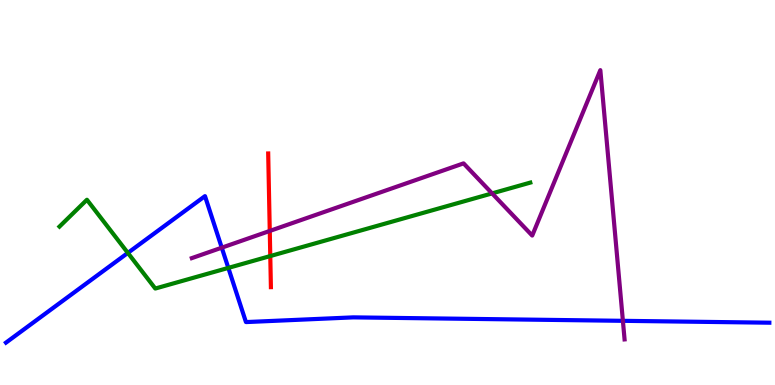[{'lines': ['blue', 'red'], 'intersections': []}, {'lines': ['green', 'red'], 'intersections': [{'x': 3.49, 'y': 3.35}]}, {'lines': ['purple', 'red'], 'intersections': [{'x': 3.48, 'y': 4.0}]}, {'lines': ['blue', 'green'], 'intersections': [{'x': 1.65, 'y': 3.43}, {'x': 2.95, 'y': 3.04}]}, {'lines': ['blue', 'purple'], 'intersections': [{'x': 2.86, 'y': 3.57}, {'x': 8.04, 'y': 1.67}]}, {'lines': ['green', 'purple'], 'intersections': [{'x': 6.35, 'y': 4.98}]}]